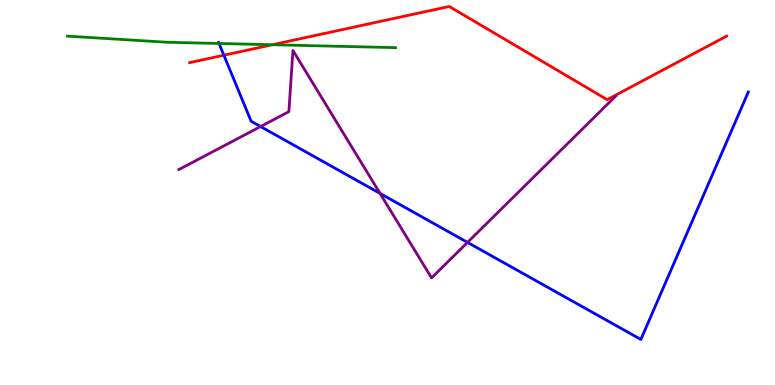[{'lines': ['blue', 'red'], 'intersections': [{'x': 2.89, 'y': 8.57}]}, {'lines': ['green', 'red'], 'intersections': [{'x': 3.51, 'y': 8.84}]}, {'lines': ['purple', 'red'], 'intersections': []}, {'lines': ['blue', 'green'], 'intersections': [{'x': 2.83, 'y': 8.87}]}, {'lines': ['blue', 'purple'], 'intersections': [{'x': 3.36, 'y': 6.71}, {'x': 4.9, 'y': 4.98}, {'x': 6.03, 'y': 3.7}]}, {'lines': ['green', 'purple'], 'intersections': []}]